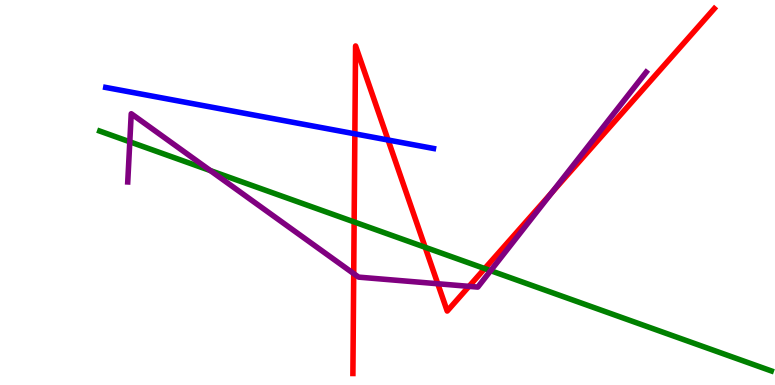[{'lines': ['blue', 'red'], 'intersections': [{'x': 4.58, 'y': 6.52}, {'x': 5.01, 'y': 6.36}]}, {'lines': ['green', 'red'], 'intersections': [{'x': 4.57, 'y': 4.24}, {'x': 5.49, 'y': 3.58}, {'x': 6.25, 'y': 3.02}]}, {'lines': ['purple', 'red'], 'intersections': [{'x': 4.56, 'y': 2.89}, {'x': 5.65, 'y': 2.63}, {'x': 6.05, 'y': 2.56}, {'x': 7.12, 'y': 5.0}]}, {'lines': ['blue', 'green'], 'intersections': []}, {'lines': ['blue', 'purple'], 'intersections': []}, {'lines': ['green', 'purple'], 'intersections': [{'x': 1.67, 'y': 6.32}, {'x': 2.71, 'y': 5.57}, {'x': 6.33, 'y': 2.97}]}]